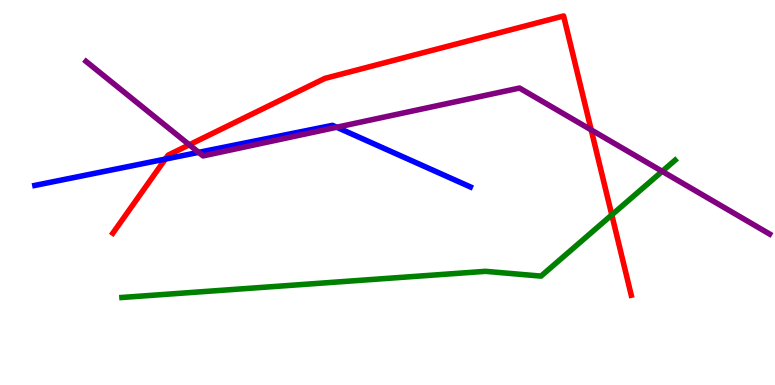[{'lines': ['blue', 'red'], 'intersections': [{'x': 2.13, 'y': 5.87}]}, {'lines': ['green', 'red'], 'intersections': [{'x': 7.89, 'y': 4.42}]}, {'lines': ['purple', 'red'], 'intersections': [{'x': 2.44, 'y': 6.24}, {'x': 7.63, 'y': 6.63}]}, {'lines': ['blue', 'green'], 'intersections': []}, {'lines': ['blue', 'purple'], 'intersections': [{'x': 2.56, 'y': 6.04}, {'x': 4.34, 'y': 6.69}]}, {'lines': ['green', 'purple'], 'intersections': [{'x': 8.54, 'y': 5.55}]}]